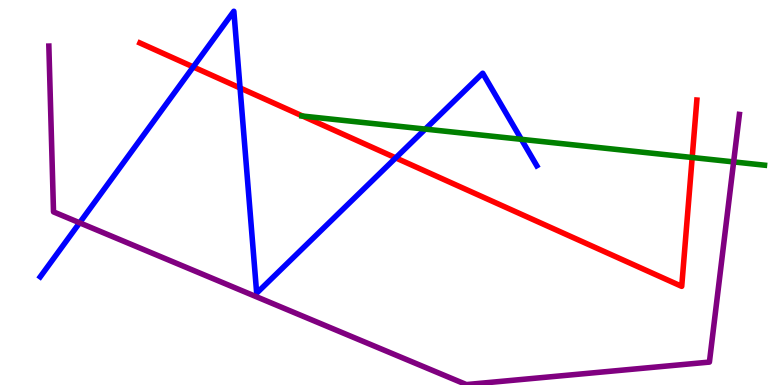[{'lines': ['blue', 'red'], 'intersections': [{'x': 2.49, 'y': 8.26}, {'x': 3.1, 'y': 7.72}, {'x': 5.11, 'y': 5.9}]}, {'lines': ['green', 'red'], 'intersections': [{'x': 3.9, 'y': 6.99}, {'x': 8.93, 'y': 5.91}]}, {'lines': ['purple', 'red'], 'intersections': []}, {'lines': ['blue', 'green'], 'intersections': [{'x': 5.49, 'y': 6.65}, {'x': 6.73, 'y': 6.38}]}, {'lines': ['blue', 'purple'], 'intersections': [{'x': 1.03, 'y': 4.21}]}, {'lines': ['green', 'purple'], 'intersections': [{'x': 9.47, 'y': 5.79}]}]